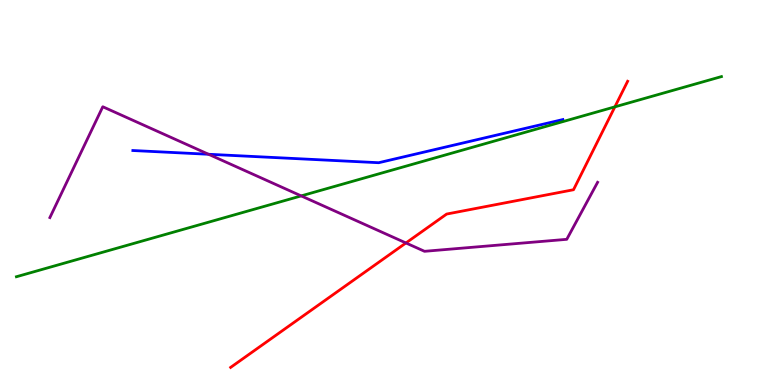[{'lines': ['blue', 'red'], 'intersections': []}, {'lines': ['green', 'red'], 'intersections': [{'x': 7.93, 'y': 7.22}]}, {'lines': ['purple', 'red'], 'intersections': [{'x': 5.24, 'y': 3.69}]}, {'lines': ['blue', 'green'], 'intersections': []}, {'lines': ['blue', 'purple'], 'intersections': [{'x': 2.69, 'y': 5.99}]}, {'lines': ['green', 'purple'], 'intersections': [{'x': 3.89, 'y': 4.91}]}]